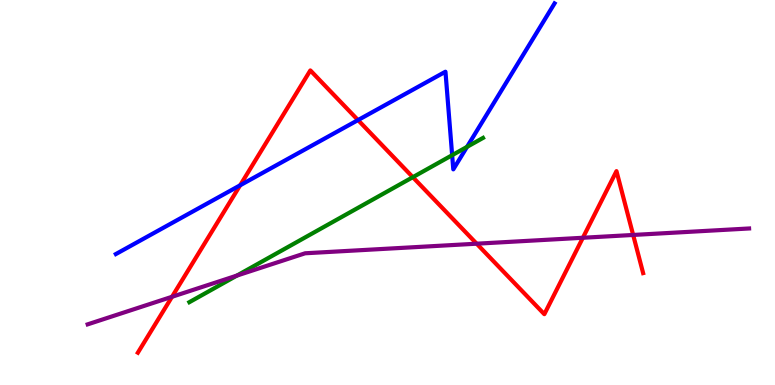[{'lines': ['blue', 'red'], 'intersections': [{'x': 3.1, 'y': 5.19}, {'x': 4.62, 'y': 6.88}]}, {'lines': ['green', 'red'], 'intersections': [{'x': 5.33, 'y': 5.4}]}, {'lines': ['purple', 'red'], 'intersections': [{'x': 2.22, 'y': 2.29}, {'x': 6.15, 'y': 3.67}, {'x': 7.52, 'y': 3.82}, {'x': 8.17, 'y': 3.9}]}, {'lines': ['blue', 'green'], 'intersections': [{'x': 5.83, 'y': 5.97}, {'x': 6.03, 'y': 6.19}]}, {'lines': ['blue', 'purple'], 'intersections': []}, {'lines': ['green', 'purple'], 'intersections': [{'x': 3.06, 'y': 2.84}]}]